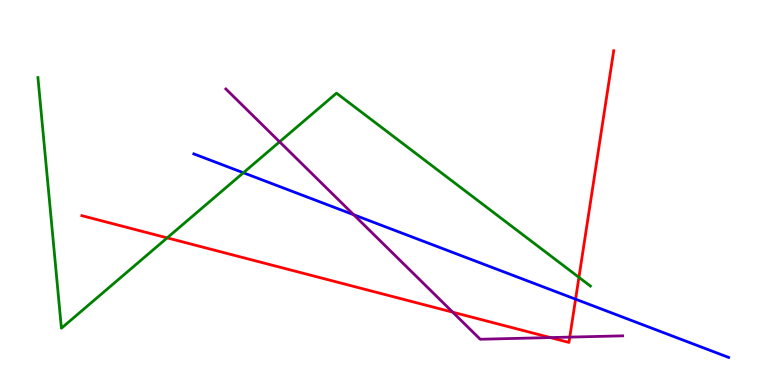[{'lines': ['blue', 'red'], 'intersections': [{'x': 7.43, 'y': 2.23}]}, {'lines': ['green', 'red'], 'intersections': [{'x': 2.16, 'y': 3.82}, {'x': 7.47, 'y': 2.8}]}, {'lines': ['purple', 'red'], 'intersections': [{'x': 5.84, 'y': 1.89}, {'x': 7.1, 'y': 1.23}, {'x': 7.35, 'y': 1.24}]}, {'lines': ['blue', 'green'], 'intersections': [{'x': 3.14, 'y': 5.51}]}, {'lines': ['blue', 'purple'], 'intersections': [{'x': 4.56, 'y': 4.42}]}, {'lines': ['green', 'purple'], 'intersections': [{'x': 3.61, 'y': 6.32}]}]